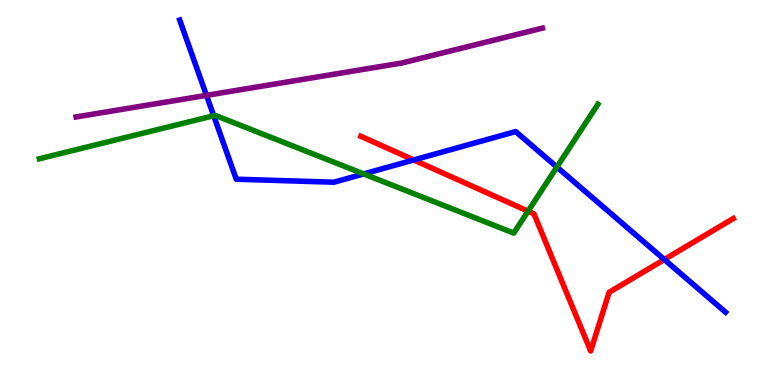[{'lines': ['blue', 'red'], 'intersections': [{'x': 5.34, 'y': 5.85}, {'x': 8.57, 'y': 3.26}]}, {'lines': ['green', 'red'], 'intersections': [{'x': 6.81, 'y': 4.52}]}, {'lines': ['purple', 'red'], 'intersections': []}, {'lines': ['blue', 'green'], 'intersections': [{'x': 2.76, 'y': 6.99}, {'x': 4.69, 'y': 5.48}, {'x': 7.19, 'y': 5.66}]}, {'lines': ['blue', 'purple'], 'intersections': [{'x': 2.66, 'y': 7.52}]}, {'lines': ['green', 'purple'], 'intersections': []}]